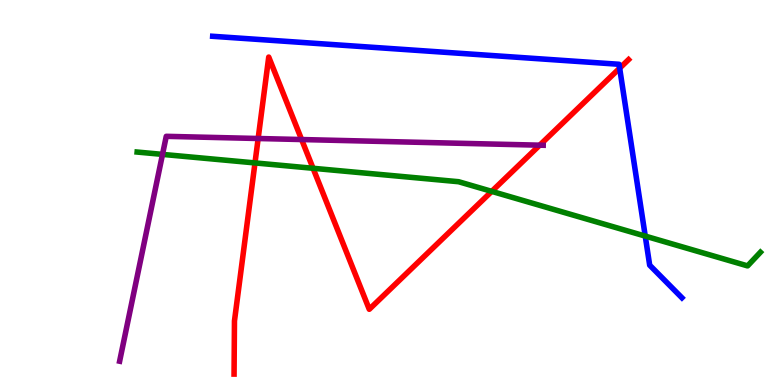[{'lines': ['blue', 'red'], 'intersections': [{'x': 8.0, 'y': 8.23}]}, {'lines': ['green', 'red'], 'intersections': [{'x': 3.29, 'y': 5.77}, {'x': 4.04, 'y': 5.63}, {'x': 6.34, 'y': 5.03}]}, {'lines': ['purple', 'red'], 'intersections': [{'x': 3.33, 'y': 6.4}, {'x': 3.89, 'y': 6.38}, {'x': 6.96, 'y': 6.23}]}, {'lines': ['blue', 'green'], 'intersections': [{'x': 8.33, 'y': 3.87}]}, {'lines': ['blue', 'purple'], 'intersections': []}, {'lines': ['green', 'purple'], 'intersections': [{'x': 2.1, 'y': 5.99}]}]